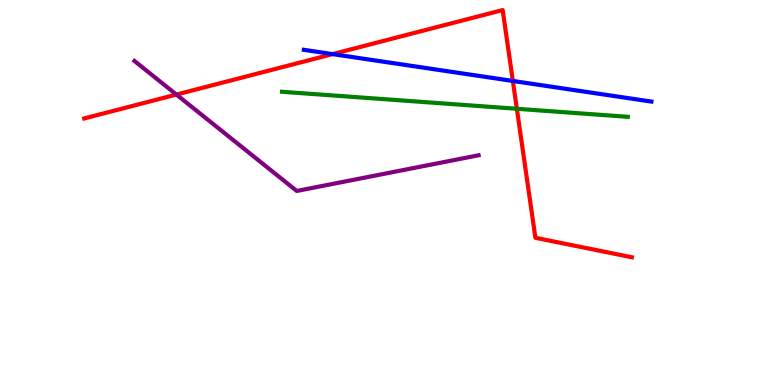[{'lines': ['blue', 'red'], 'intersections': [{'x': 4.29, 'y': 8.59}, {'x': 6.62, 'y': 7.9}]}, {'lines': ['green', 'red'], 'intersections': [{'x': 6.67, 'y': 7.17}]}, {'lines': ['purple', 'red'], 'intersections': [{'x': 2.28, 'y': 7.54}]}, {'lines': ['blue', 'green'], 'intersections': []}, {'lines': ['blue', 'purple'], 'intersections': []}, {'lines': ['green', 'purple'], 'intersections': []}]